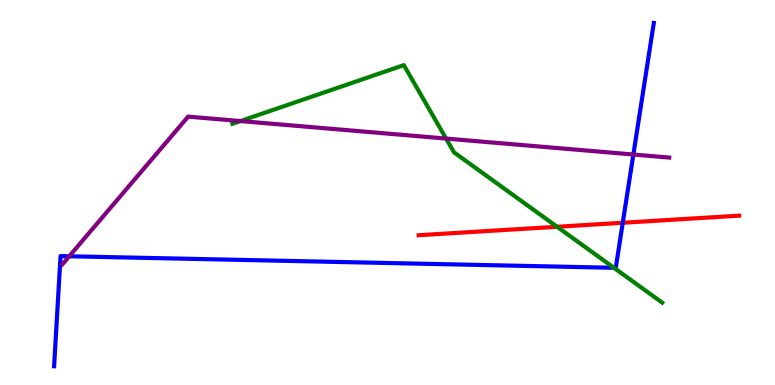[{'lines': ['blue', 'red'], 'intersections': [{'x': 8.04, 'y': 4.21}]}, {'lines': ['green', 'red'], 'intersections': [{'x': 7.19, 'y': 4.11}]}, {'lines': ['purple', 'red'], 'intersections': []}, {'lines': ['blue', 'green'], 'intersections': [{'x': 7.92, 'y': 3.04}]}, {'lines': ['blue', 'purple'], 'intersections': [{'x': 0.893, 'y': 3.34}, {'x': 8.17, 'y': 5.99}]}, {'lines': ['green', 'purple'], 'intersections': [{'x': 3.1, 'y': 6.86}, {'x': 5.76, 'y': 6.4}]}]